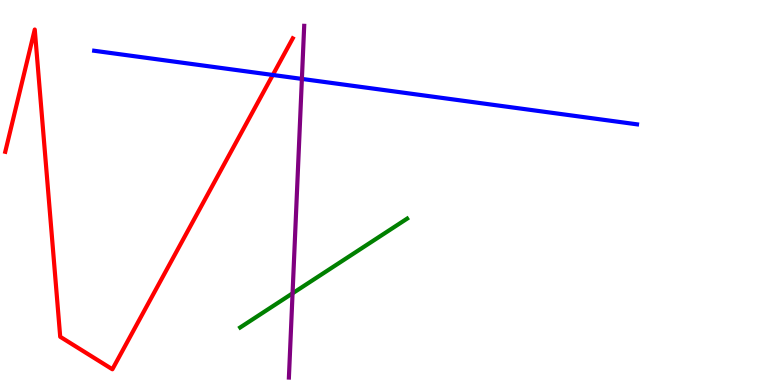[{'lines': ['blue', 'red'], 'intersections': [{'x': 3.52, 'y': 8.05}]}, {'lines': ['green', 'red'], 'intersections': []}, {'lines': ['purple', 'red'], 'intersections': []}, {'lines': ['blue', 'green'], 'intersections': []}, {'lines': ['blue', 'purple'], 'intersections': [{'x': 3.9, 'y': 7.95}]}, {'lines': ['green', 'purple'], 'intersections': [{'x': 3.78, 'y': 2.38}]}]